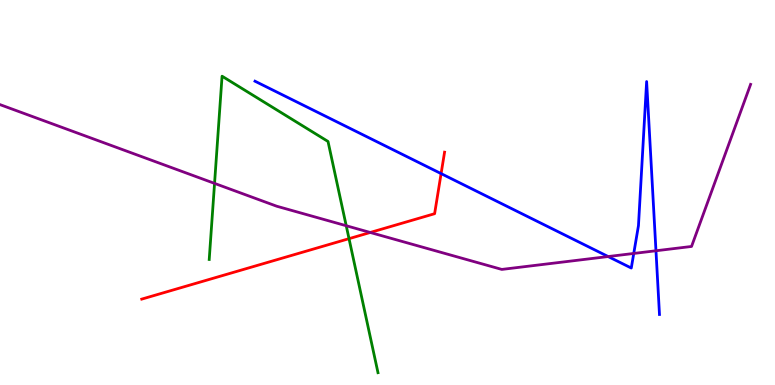[{'lines': ['blue', 'red'], 'intersections': [{'x': 5.69, 'y': 5.49}]}, {'lines': ['green', 'red'], 'intersections': [{'x': 4.5, 'y': 3.8}]}, {'lines': ['purple', 'red'], 'intersections': [{'x': 4.78, 'y': 3.96}]}, {'lines': ['blue', 'green'], 'intersections': []}, {'lines': ['blue', 'purple'], 'intersections': [{'x': 7.85, 'y': 3.34}, {'x': 8.18, 'y': 3.42}, {'x': 8.46, 'y': 3.49}]}, {'lines': ['green', 'purple'], 'intersections': [{'x': 2.77, 'y': 5.24}, {'x': 4.47, 'y': 4.14}]}]